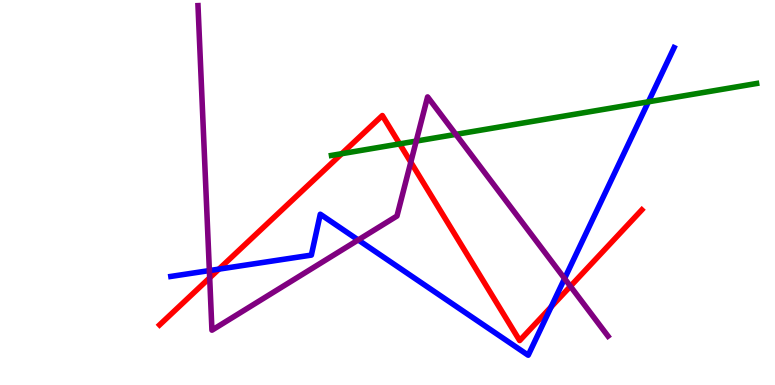[{'lines': ['blue', 'red'], 'intersections': [{'x': 2.82, 'y': 3.01}, {'x': 7.11, 'y': 2.03}]}, {'lines': ['green', 'red'], 'intersections': [{'x': 4.41, 'y': 6.01}, {'x': 5.16, 'y': 6.26}]}, {'lines': ['purple', 'red'], 'intersections': [{'x': 2.71, 'y': 2.78}, {'x': 5.3, 'y': 5.79}, {'x': 7.36, 'y': 2.56}]}, {'lines': ['blue', 'green'], 'intersections': [{'x': 8.37, 'y': 7.36}]}, {'lines': ['blue', 'purple'], 'intersections': [{'x': 2.7, 'y': 2.97}, {'x': 4.62, 'y': 3.77}, {'x': 7.28, 'y': 2.77}]}, {'lines': ['green', 'purple'], 'intersections': [{'x': 5.37, 'y': 6.34}, {'x': 5.88, 'y': 6.51}]}]